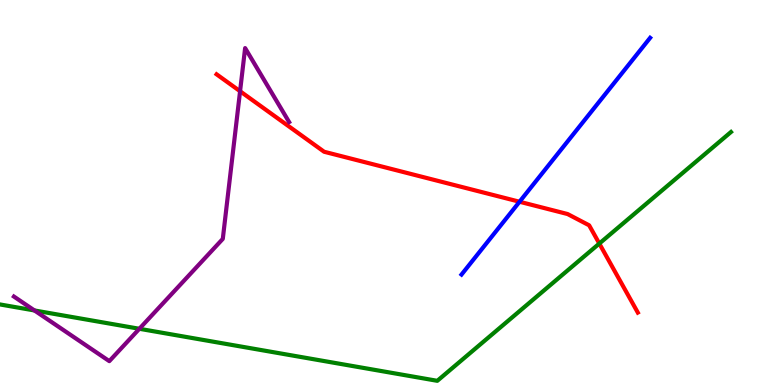[{'lines': ['blue', 'red'], 'intersections': [{'x': 6.7, 'y': 4.76}]}, {'lines': ['green', 'red'], 'intersections': [{'x': 7.73, 'y': 3.67}]}, {'lines': ['purple', 'red'], 'intersections': [{'x': 3.1, 'y': 7.63}]}, {'lines': ['blue', 'green'], 'intersections': []}, {'lines': ['blue', 'purple'], 'intersections': []}, {'lines': ['green', 'purple'], 'intersections': [{'x': 0.445, 'y': 1.94}, {'x': 1.8, 'y': 1.46}]}]